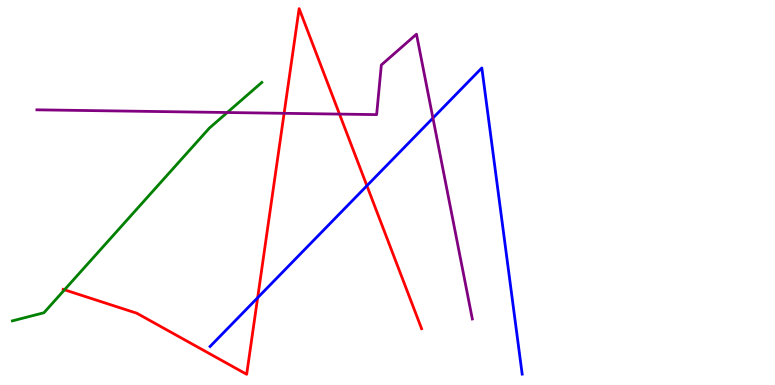[{'lines': ['blue', 'red'], 'intersections': [{'x': 3.32, 'y': 2.27}, {'x': 4.73, 'y': 5.18}]}, {'lines': ['green', 'red'], 'intersections': [{'x': 0.832, 'y': 2.47}]}, {'lines': ['purple', 'red'], 'intersections': [{'x': 3.67, 'y': 7.06}, {'x': 4.38, 'y': 7.04}]}, {'lines': ['blue', 'green'], 'intersections': []}, {'lines': ['blue', 'purple'], 'intersections': [{'x': 5.59, 'y': 6.93}]}, {'lines': ['green', 'purple'], 'intersections': [{'x': 2.93, 'y': 7.08}]}]